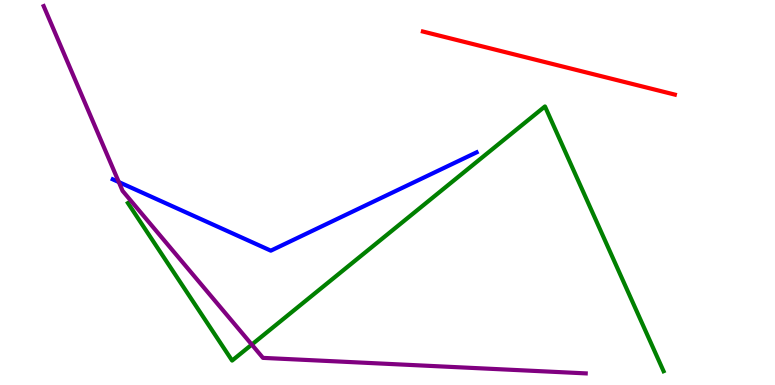[{'lines': ['blue', 'red'], 'intersections': []}, {'lines': ['green', 'red'], 'intersections': []}, {'lines': ['purple', 'red'], 'intersections': []}, {'lines': ['blue', 'green'], 'intersections': []}, {'lines': ['blue', 'purple'], 'intersections': [{'x': 1.53, 'y': 5.27}]}, {'lines': ['green', 'purple'], 'intersections': [{'x': 3.25, 'y': 1.05}]}]